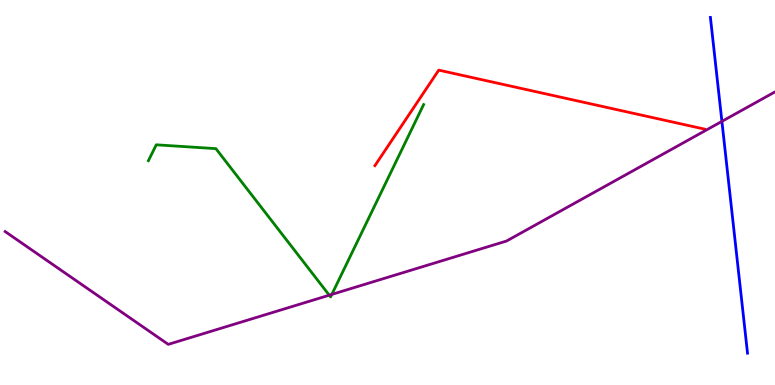[{'lines': ['blue', 'red'], 'intersections': []}, {'lines': ['green', 'red'], 'intersections': []}, {'lines': ['purple', 'red'], 'intersections': []}, {'lines': ['blue', 'green'], 'intersections': []}, {'lines': ['blue', 'purple'], 'intersections': [{'x': 9.31, 'y': 6.85}]}, {'lines': ['green', 'purple'], 'intersections': [{'x': 4.25, 'y': 2.33}, {'x': 4.28, 'y': 2.35}]}]